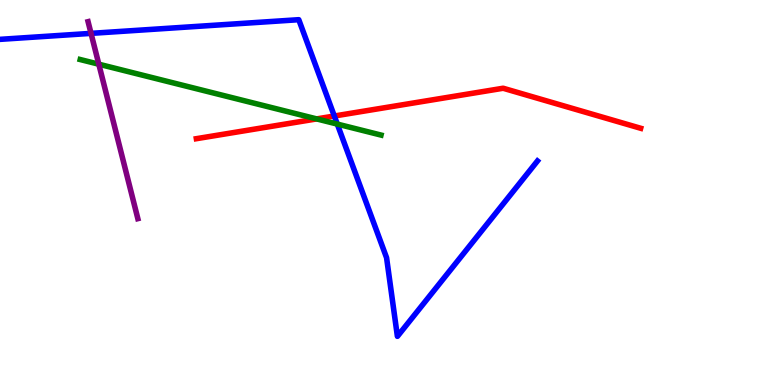[{'lines': ['blue', 'red'], 'intersections': [{'x': 4.31, 'y': 6.99}]}, {'lines': ['green', 'red'], 'intersections': [{'x': 4.09, 'y': 6.91}]}, {'lines': ['purple', 'red'], 'intersections': []}, {'lines': ['blue', 'green'], 'intersections': [{'x': 4.35, 'y': 6.78}]}, {'lines': ['blue', 'purple'], 'intersections': [{'x': 1.17, 'y': 9.13}]}, {'lines': ['green', 'purple'], 'intersections': [{'x': 1.28, 'y': 8.33}]}]